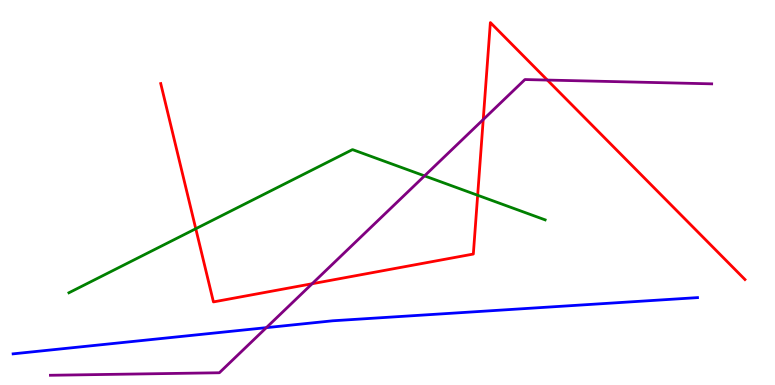[{'lines': ['blue', 'red'], 'intersections': []}, {'lines': ['green', 'red'], 'intersections': [{'x': 2.53, 'y': 4.06}, {'x': 6.16, 'y': 4.93}]}, {'lines': ['purple', 'red'], 'intersections': [{'x': 4.03, 'y': 2.63}, {'x': 6.24, 'y': 6.89}, {'x': 7.06, 'y': 7.92}]}, {'lines': ['blue', 'green'], 'intersections': []}, {'lines': ['blue', 'purple'], 'intersections': [{'x': 3.44, 'y': 1.49}]}, {'lines': ['green', 'purple'], 'intersections': [{'x': 5.48, 'y': 5.43}]}]